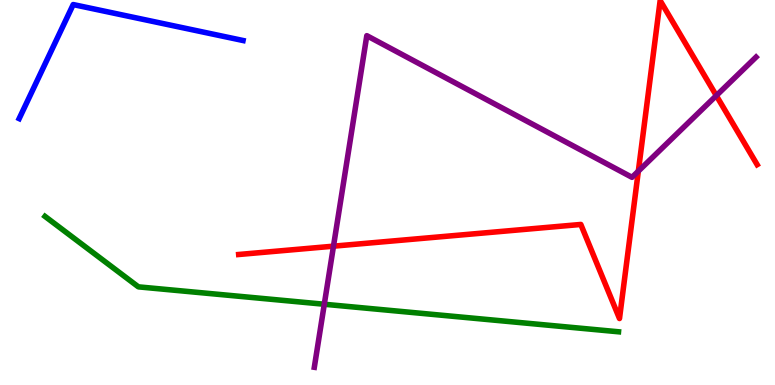[{'lines': ['blue', 'red'], 'intersections': []}, {'lines': ['green', 'red'], 'intersections': []}, {'lines': ['purple', 'red'], 'intersections': [{'x': 4.3, 'y': 3.61}, {'x': 8.24, 'y': 5.55}, {'x': 9.24, 'y': 7.52}]}, {'lines': ['blue', 'green'], 'intersections': []}, {'lines': ['blue', 'purple'], 'intersections': []}, {'lines': ['green', 'purple'], 'intersections': [{'x': 4.18, 'y': 2.1}]}]